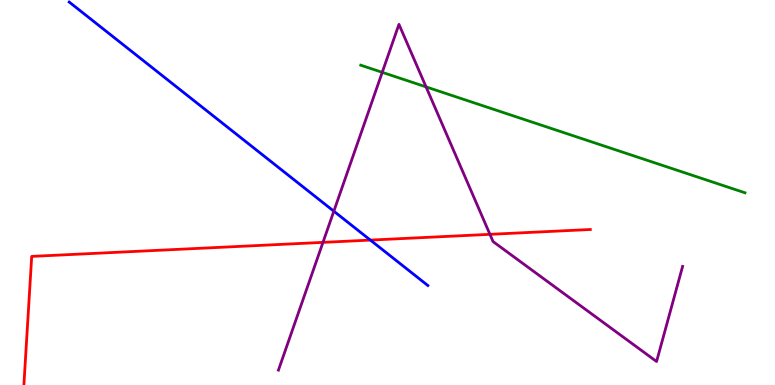[{'lines': ['blue', 'red'], 'intersections': [{'x': 4.78, 'y': 3.76}]}, {'lines': ['green', 'red'], 'intersections': []}, {'lines': ['purple', 'red'], 'intersections': [{'x': 4.17, 'y': 3.7}, {'x': 6.32, 'y': 3.91}]}, {'lines': ['blue', 'green'], 'intersections': []}, {'lines': ['blue', 'purple'], 'intersections': [{'x': 4.31, 'y': 4.51}]}, {'lines': ['green', 'purple'], 'intersections': [{'x': 4.93, 'y': 8.12}, {'x': 5.5, 'y': 7.74}]}]